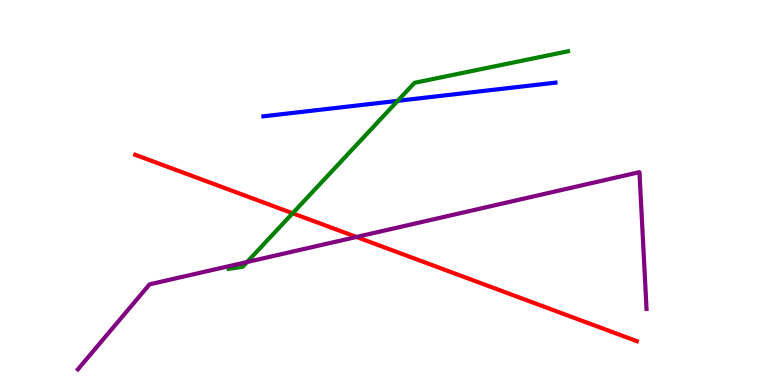[{'lines': ['blue', 'red'], 'intersections': []}, {'lines': ['green', 'red'], 'intersections': [{'x': 3.78, 'y': 4.46}]}, {'lines': ['purple', 'red'], 'intersections': [{'x': 4.6, 'y': 3.84}]}, {'lines': ['blue', 'green'], 'intersections': [{'x': 5.13, 'y': 7.38}]}, {'lines': ['blue', 'purple'], 'intersections': []}, {'lines': ['green', 'purple'], 'intersections': [{'x': 3.19, 'y': 3.19}]}]